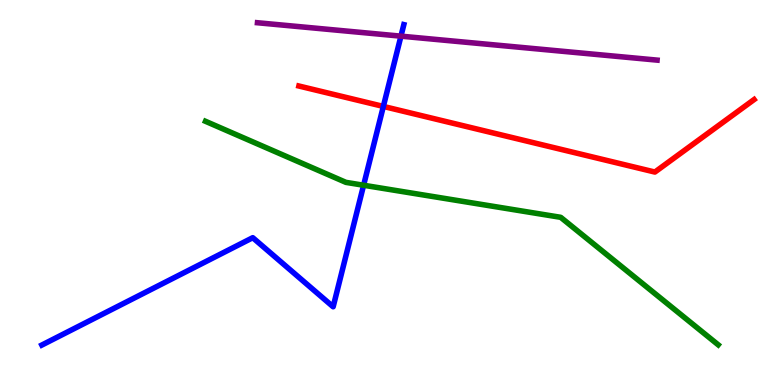[{'lines': ['blue', 'red'], 'intersections': [{'x': 4.95, 'y': 7.24}]}, {'lines': ['green', 'red'], 'intersections': []}, {'lines': ['purple', 'red'], 'intersections': []}, {'lines': ['blue', 'green'], 'intersections': [{'x': 4.69, 'y': 5.19}]}, {'lines': ['blue', 'purple'], 'intersections': [{'x': 5.17, 'y': 9.06}]}, {'lines': ['green', 'purple'], 'intersections': []}]